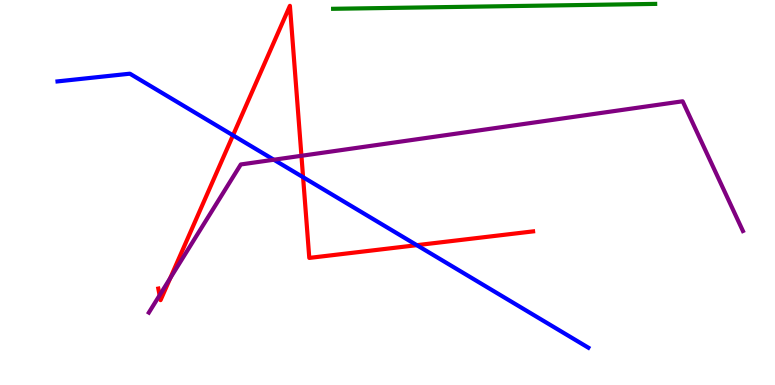[{'lines': ['blue', 'red'], 'intersections': [{'x': 3.01, 'y': 6.49}, {'x': 3.91, 'y': 5.4}, {'x': 5.38, 'y': 3.63}]}, {'lines': ['green', 'red'], 'intersections': []}, {'lines': ['purple', 'red'], 'intersections': [{'x': 2.06, 'y': 2.33}, {'x': 2.2, 'y': 2.77}, {'x': 3.89, 'y': 5.95}]}, {'lines': ['blue', 'green'], 'intersections': []}, {'lines': ['blue', 'purple'], 'intersections': [{'x': 3.53, 'y': 5.85}]}, {'lines': ['green', 'purple'], 'intersections': []}]